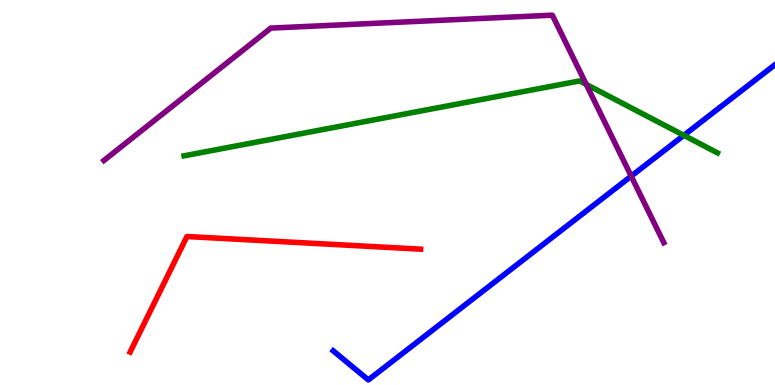[{'lines': ['blue', 'red'], 'intersections': []}, {'lines': ['green', 'red'], 'intersections': []}, {'lines': ['purple', 'red'], 'intersections': []}, {'lines': ['blue', 'green'], 'intersections': [{'x': 8.82, 'y': 6.48}]}, {'lines': ['blue', 'purple'], 'intersections': [{'x': 8.14, 'y': 5.42}]}, {'lines': ['green', 'purple'], 'intersections': [{'x': 7.56, 'y': 7.81}]}]